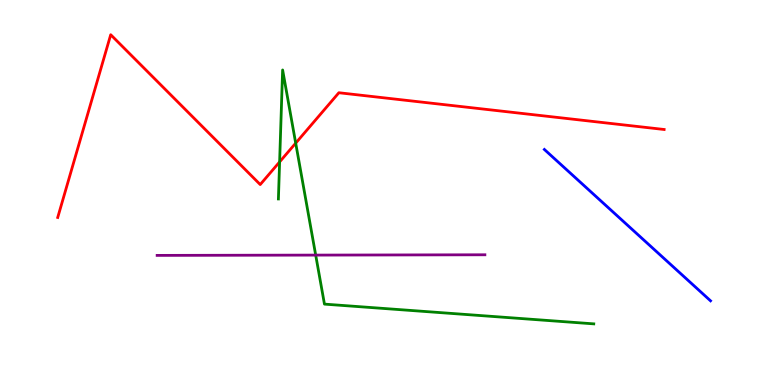[{'lines': ['blue', 'red'], 'intersections': []}, {'lines': ['green', 'red'], 'intersections': [{'x': 3.61, 'y': 5.79}, {'x': 3.82, 'y': 6.28}]}, {'lines': ['purple', 'red'], 'intersections': []}, {'lines': ['blue', 'green'], 'intersections': []}, {'lines': ['blue', 'purple'], 'intersections': []}, {'lines': ['green', 'purple'], 'intersections': [{'x': 4.07, 'y': 3.37}]}]